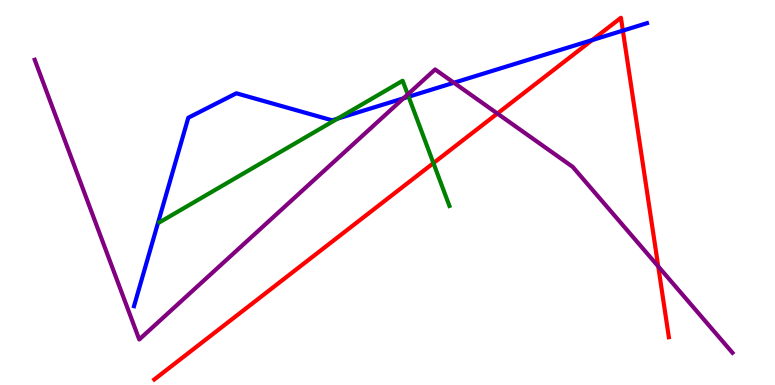[{'lines': ['blue', 'red'], 'intersections': [{'x': 7.64, 'y': 8.96}, {'x': 8.04, 'y': 9.2}]}, {'lines': ['green', 'red'], 'intersections': [{'x': 5.59, 'y': 5.76}]}, {'lines': ['purple', 'red'], 'intersections': [{'x': 6.42, 'y': 7.05}, {'x': 8.49, 'y': 3.08}]}, {'lines': ['blue', 'green'], 'intersections': [{'x': 4.36, 'y': 6.92}, {'x': 5.27, 'y': 7.49}]}, {'lines': ['blue', 'purple'], 'intersections': [{'x': 5.21, 'y': 7.45}, {'x': 5.86, 'y': 7.85}]}, {'lines': ['green', 'purple'], 'intersections': [{'x': 5.26, 'y': 7.55}]}]